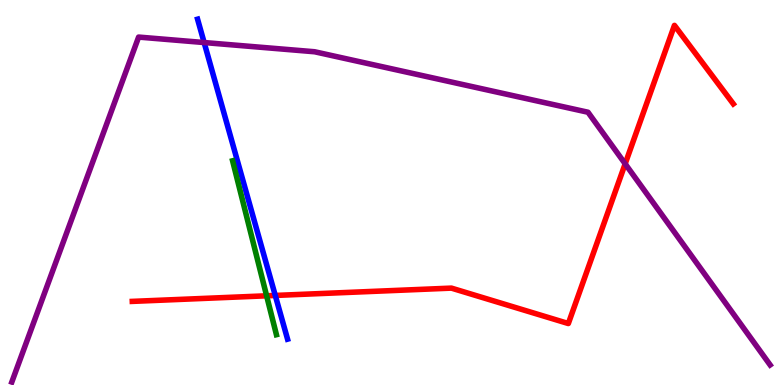[{'lines': ['blue', 'red'], 'intersections': [{'x': 3.55, 'y': 2.33}]}, {'lines': ['green', 'red'], 'intersections': [{'x': 3.44, 'y': 2.32}]}, {'lines': ['purple', 'red'], 'intersections': [{'x': 8.07, 'y': 5.75}]}, {'lines': ['blue', 'green'], 'intersections': []}, {'lines': ['blue', 'purple'], 'intersections': [{'x': 2.63, 'y': 8.89}]}, {'lines': ['green', 'purple'], 'intersections': []}]